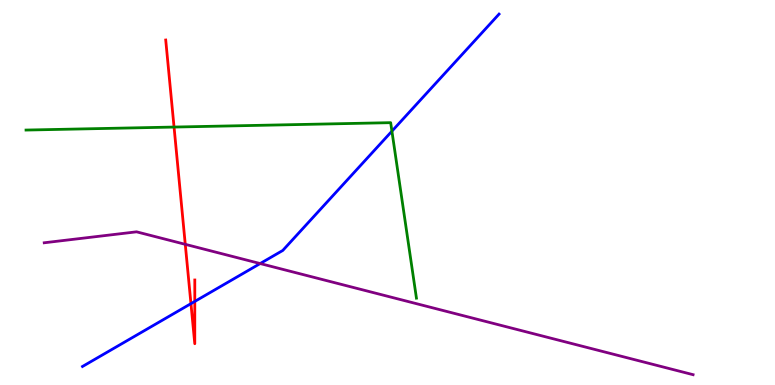[{'lines': ['blue', 'red'], 'intersections': [{'x': 2.46, 'y': 2.11}, {'x': 2.51, 'y': 2.17}]}, {'lines': ['green', 'red'], 'intersections': [{'x': 2.25, 'y': 6.7}]}, {'lines': ['purple', 'red'], 'intersections': [{'x': 2.39, 'y': 3.65}]}, {'lines': ['blue', 'green'], 'intersections': [{'x': 5.06, 'y': 6.59}]}, {'lines': ['blue', 'purple'], 'intersections': [{'x': 3.36, 'y': 3.15}]}, {'lines': ['green', 'purple'], 'intersections': []}]